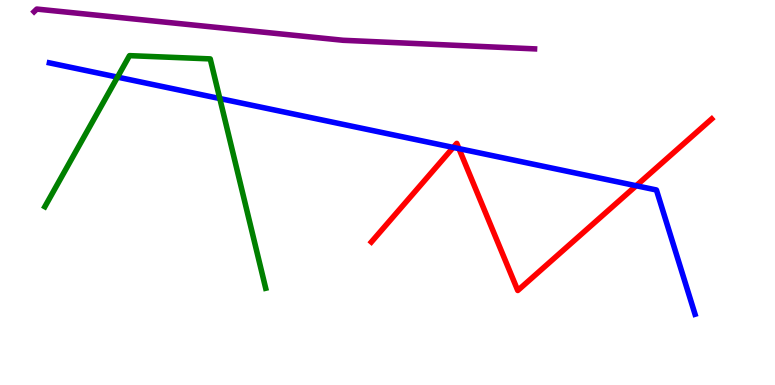[{'lines': ['blue', 'red'], 'intersections': [{'x': 5.85, 'y': 6.17}, {'x': 5.92, 'y': 6.14}, {'x': 8.21, 'y': 5.18}]}, {'lines': ['green', 'red'], 'intersections': []}, {'lines': ['purple', 'red'], 'intersections': []}, {'lines': ['blue', 'green'], 'intersections': [{'x': 1.52, 'y': 8.0}, {'x': 2.84, 'y': 7.44}]}, {'lines': ['blue', 'purple'], 'intersections': []}, {'lines': ['green', 'purple'], 'intersections': []}]